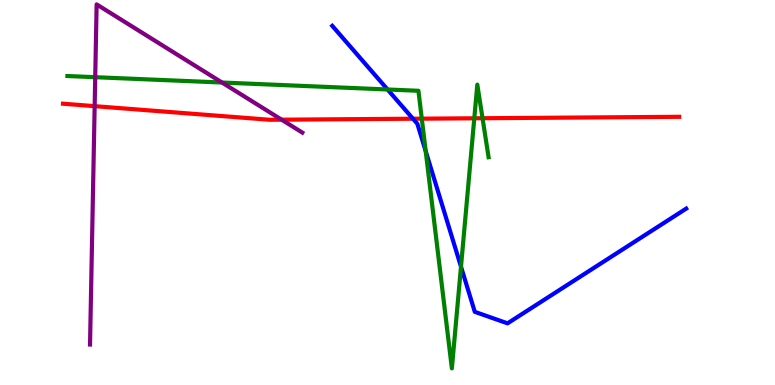[{'lines': ['blue', 'red'], 'intersections': [{'x': 5.33, 'y': 6.92}]}, {'lines': ['green', 'red'], 'intersections': [{'x': 5.44, 'y': 6.92}, {'x': 6.12, 'y': 6.93}, {'x': 6.23, 'y': 6.93}]}, {'lines': ['purple', 'red'], 'intersections': [{'x': 1.22, 'y': 7.24}, {'x': 3.63, 'y': 6.89}]}, {'lines': ['blue', 'green'], 'intersections': [{'x': 5.0, 'y': 7.68}, {'x': 5.49, 'y': 6.07}, {'x': 5.95, 'y': 3.07}]}, {'lines': ['blue', 'purple'], 'intersections': []}, {'lines': ['green', 'purple'], 'intersections': [{'x': 1.23, 'y': 7.99}, {'x': 2.86, 'y': 7.86}]}]